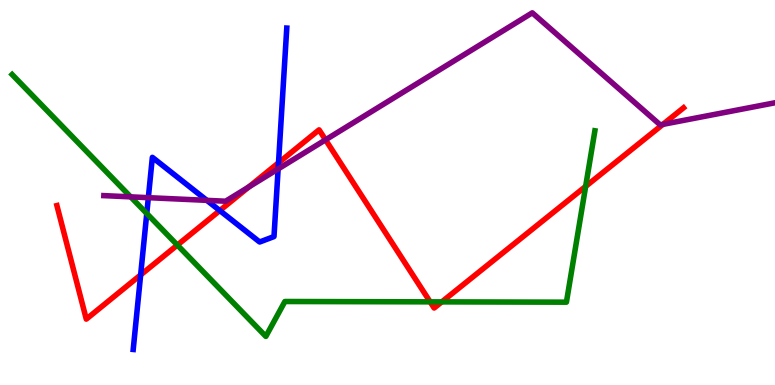[{'lines': ['blue', 'red'], 'intersections': [{'x': 1.81, 'y': 2.86}, {'x': 2.84, 'y': 4.53}, {'x': 3.59, 'y': 5.77}]}, {'lines': ['green', 'red'], 'intersections': [{'x': 2.29, 'y': 3.63}, {'x': 5.55, 'y': 2.16}, {'x': 5.7, 'y': 2.16}, {'x': 7.56, 'y': 5.16}]}, {'lines': ['purple', 'red'], 'intersections': [{'x': 3.21, 'y': 5.14}, {'x': 4.2, 'y': 6.37}, {'x': 8.55, 'y': 6.77}]}, {'lines': ['blue', 'green'], 'intersections': [{'x': 1.89, 'y': 4.45}]}, {'lines': ['blue', 'purple'], 'intersections': [{'x': 1.91, 'y': 4.87}, {'x': 2.67, 'y': 4.8}, {'x': 3.59, 'y': 5.61}]}, {'lines': ['green', 'purple'], 'intersections': [{'x': 1.69, 'y': 4.89}]}]